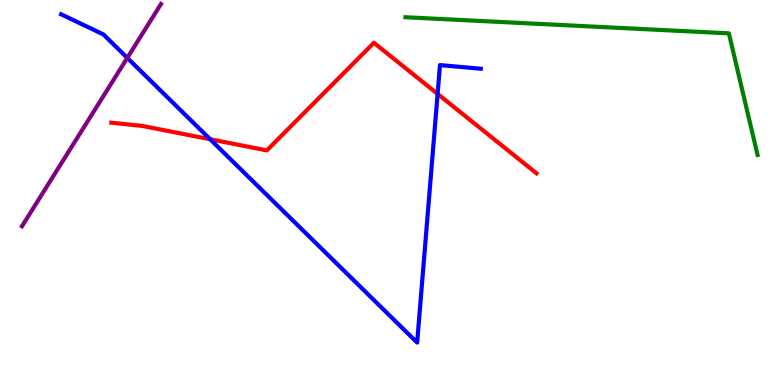[{'lines': ['blue', 'red'], 'intersections': [{'x': 2.71, 'y': 6.38}, {'x': 5.65, 'y': 7.56}]}, {'lines': ['green', 'red'], 'intersections': []}, {'lines': ['purple', 'red'], 'intersections': []}, {'lines': ['blue', 'green'], 'intersections': []}, {'lines': ['blue', 'purple'], 'intersections': [{'x': 1.64, 'y': 8.5}]}, {'lines': ['green', 'purple'], 'intersections': []}]